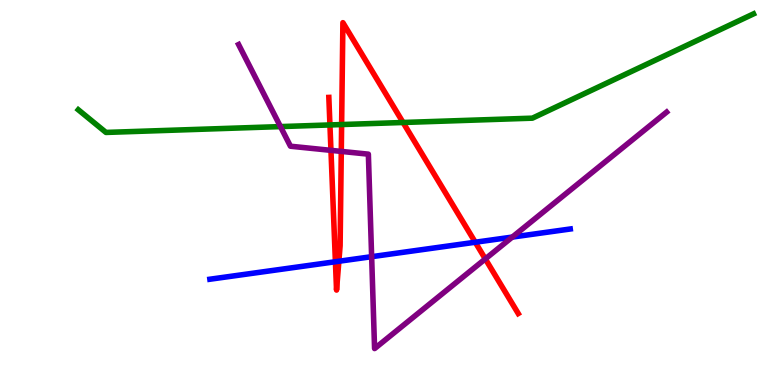[{'lines': ['blue', 'red'], 'intersections': [{'x': 4.33, 'y': 3.2}, {'x': 4.37, 'y': 3.21}, {'x': 6.13, 'y': 3.71}]}, {'lines': ['green', 'red'], 'intersections': [{'x': 4.26, 'y': 6.75}, {'x': 4.41, 'y': 6.77}, {'x': 5.2, 'y': 6.82}]}, {'lines': ['purple', 'red'], 'intersections': [{'x': 4.27, 'y': 6.09}, {'x': 4.4, 'y': 6.07}, {'x': 6.26, 'y': 3.27}]}, {'lines': ['blue', 'green'], 'intersections': []}, {'lines': ['blue', 'purple'], 'intersections': [{'x': 4.8, 'y': 3.33}, {'x': 6.61, 'y': 3.84}]}, {'lines': ['green', 'purple'], 'intersections': [{'x': 3.62, 'y': 6.71}]}]